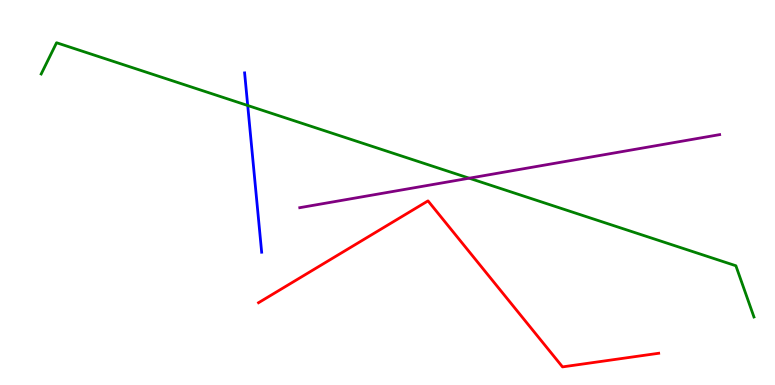[{'lines': ['blue', 'red'], 'intersections': []}, {'lines': ['green', 'red'], 'intersections': []}, {'lines': ['purple', 'red'], 'intersections': []}, {'lines': ['blue', 'green'], 'intersections': [{'x': 3.2, 'y': 7.26}]}, {'lines': ['blue', 'purple'], 'intersections': []}, {'lines': ['green', 'purple'], 'intersections': [{'x': 6.05, 'y': 5.37}]}]